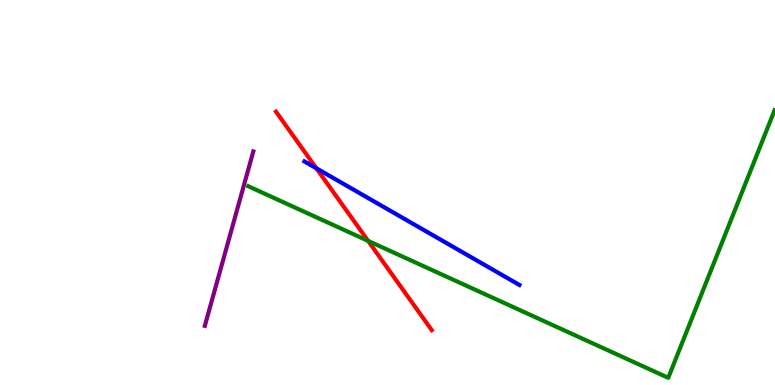[{'lines': ['blue', 'red'], 'intersections': [{'x': 4.08, 'y': 5.63}]}, {'lines': ['green', 'red'], 'intersections': [{'x': 4.75, 'y': 3.74}]}, {'lines': ['purple', 'red'], 'intersections': []}, {'lines': ['blue', 'green'], 'intersections': []}, {'lines': ['blue', 'purple'], 'intersections': []}, {'lines': ['green', 'purple'], 'intersections': []}]